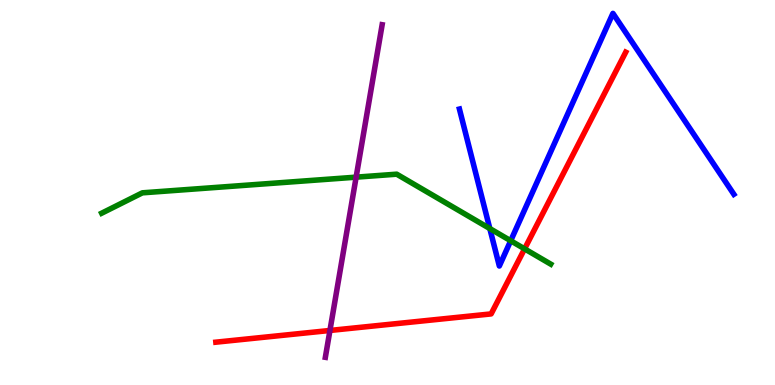[{'lines': ['blue', 'red'], 'intersections': []}, {'lines': ['green', 'red'], 'intersections': [{'x': 6.77, 'y': 3.54}]}, {'lines': ['purple', 'red'], 'intersections': [{'x': 4.26, 'y': 1.42}]}, {'lines': ['blue', 'green'], 'intersections': [{'x': 6.32, 'y': 4.06}, {'x': 6.59, 'y': 3.75}]}, {'lines': ['blue', 'purple'], 'intersections': []}, {'lines': ['green', 'purple'], 'intersections': [{'x': 4.6, 'y': 5.4}]}]